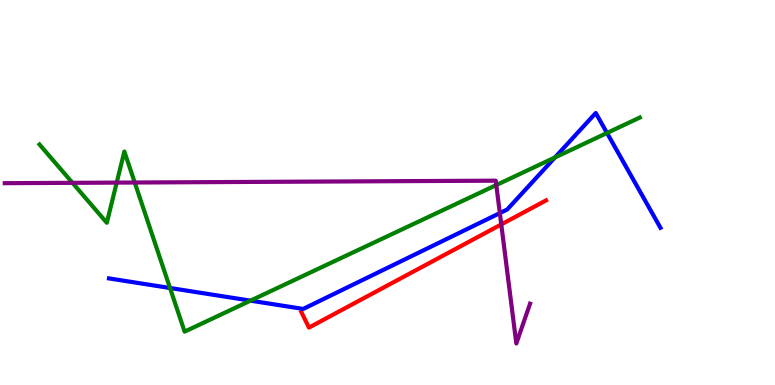[{'lines': ['blue', 'red'], 'intersections': []}, {'lines': ['green', 'red'], 'intersections': []}, {'lines': ['purple', 'red'], 'intersections': [{'x': 6.47, 'y': 4.17}]}, {'lines': ['blue', 'green'], 'intersections': [{'x': 2.19, 'y': 2.52}, {'x': 3.23, 'y': 2.19}, {'x': 7.16, 'y': 5.91}, {'x': 7.83, 'y': 6.55}]}, {'lines': ['blue', 'purple'], 'intersections': [{'x': 6.45, 'y': 4.46}]}, {'lines': ['green', 'purple'], 'intersections': [{'x': 0.935, 'y': 5.25}, {'x': 1.51, 'y': 5.26}, {'x': 1.74, 'y': 5.26}, {'x': 6.4, 'y': 5.19}]}]